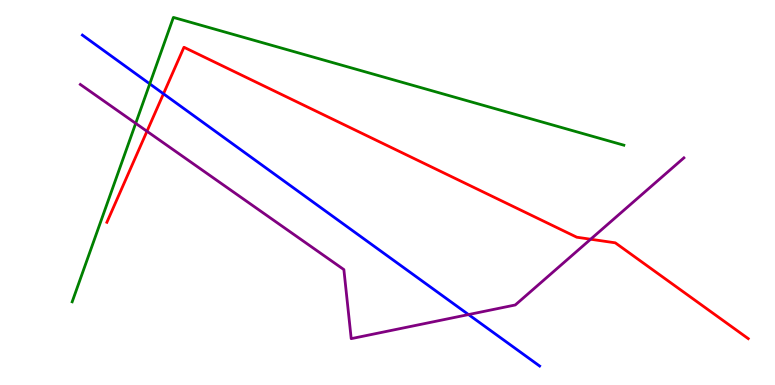[{'lines': ['blue', 'red'], 'intersections': [{'x': 2.11, 'y': 7.56}]}, {'lines': ['green', 'red'], 'intersections': []}, {'lines': ['purple', 'red'], 'intersections': [{'x': 1.9, 'y': 6.59}, {'x': 7.62, 'y': 3.79}]}, {'lines': ['blue', 'green'], 'intersections': [{'x': 1.93, 'y': 7.82}]}, {'lines': ['blue', 'purple'], 'intersections': [{'x': 6.05, 'y': 1.83}]}, {'lines': ['green', 'purple'], 'intersections': [{'x': 1.75, 'y': 6.8}]}]